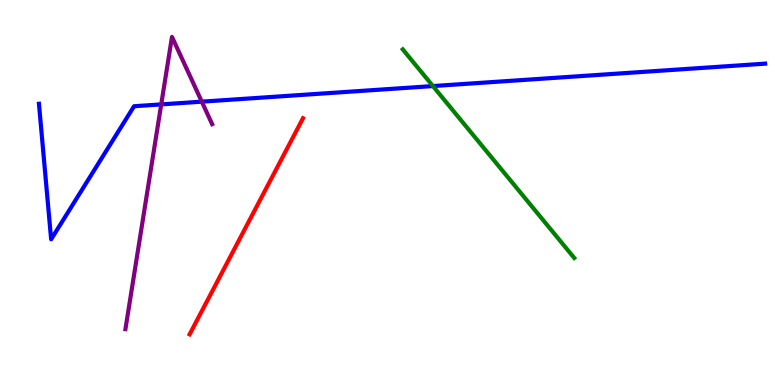[{'lines': ['blue', 'red'], 'intersections': []}, {'lines': ['green', 'red'], 'intersections': []}, {'lines': ['purple', 'red'], 'intersections': []}, {'lines': ['blue', 'green'], 'intersections': [{'x': 5.59, 'y': 7.76}]}, {'lines': ['blue', 'purple'], 'intersections': [{'x': 2.08, 'y': 7.29}, {'x': 2.6, 'y': 7.36}]}, {'lines': ['green', 'purple'], 'intersections': []}]